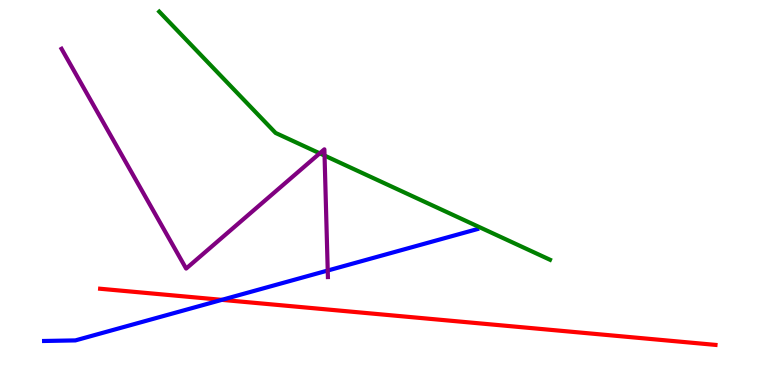[{'lines': ['blue', 'red'], 'intersections': [{'x': 2.86, 'y': 2.21}]}, {'lines': ['green', 'red'], 'intersections': []}, {'lines': ['purple', 'red'], 'intersections': []}, {'lines': ['blue', 'green'], 'intersections': []}, {'lines': ['blue', 'purple'], 'intersections': [{'x': 4.23, 'y': 2.97}]}, {'lines': ['green', 'purple'], 'intersections': [{'x': 4.13, 'y': 6.02}, {'x': 4.19, 'y': 5.96}]}]